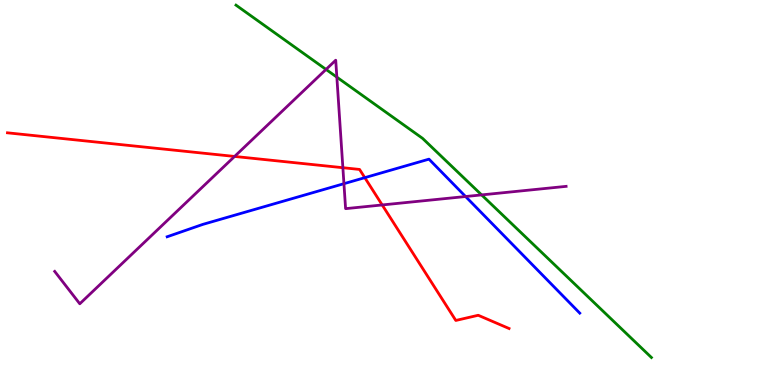[{'lines': ['blue', 'red'], 'intersections': [{'x': 4.71, 'y': 5.39}]}, {'lines': ['green', 'red'], 'intersections': []}, {'lines': ['purple', 'red'], 'intersections': [{'x': 3.03, 'y': 5.94}, {'x': 4.42, 'y': 5.64}, {'x': 4.93, 'y': 4.68}]}, {'lines': ['blue', 'green'], 'intersections': []}, {'lines': ['blue', 'purple'], 'intersections': [{'x': 4.44, 'y': 5.23}, {'x': 6.01, 'y': 4.9}]}, {'lines': ['green', 'purple'], 'intersections': [{'x': 4.21, 'y': 8.2}, {'x': 4.35, 'y': 8.0}, {'x': 6.21, 'y': 4.94}]}]